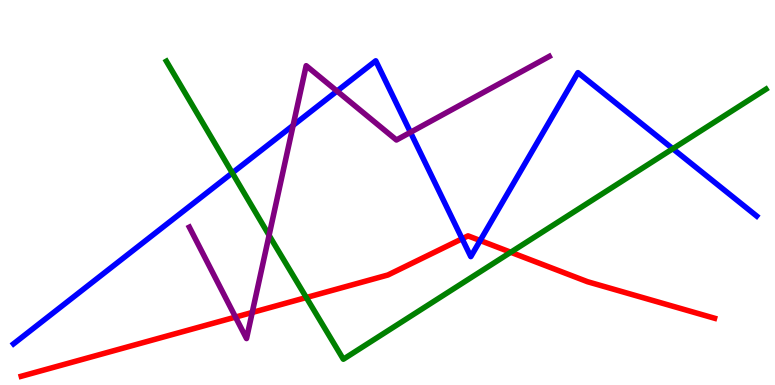[{'lines': ['blue', 'red'], 'intersections': [{'x': 5.96, 'y': 3.8}, {'x': 6.2, 'y': 3.75}]}, {'lines': ['green', 'red'], 'intersections': [{'x': 3.95, 'y': 2.27}, {'x': 6.59, 'y': 3.45}]}, {'lines': ['purple', 'red'], 'intersections': [{'x': 3.04, 'y': 1.76}, {'x': 3.25, 'y': 1.88}]}, {'lines': ['blue', 'green'], 'intersections': [{'x': 3.0, 'y': 5.51}, {'x': 8.68, 'y': 6.14}]}, {'lines': ['blue', 'purple'], 'intersections': [{'x': 3.78, 'y': 6.74}, {'x': 4.35, 'y': 7.63}, {'x': 5.3, 'y': 6.56}]}, {'lines': ['green', 'purple'], 'intersections': [{'x': 3.47, 'y': 3.89}]}]